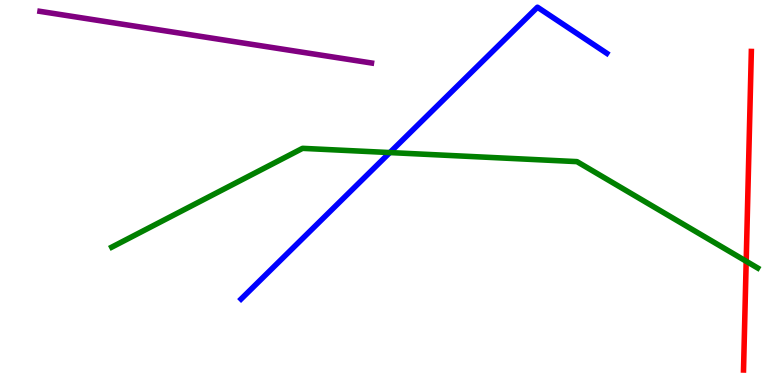[{'lines': ['blue', 'red'], 'intersections': []}, {'lines': ['green', 'red'], 'intersections': [{'x': 9.63, 'y': 3.21}]}, {'lines': ['purple', 'red'], 'intersections': []}, {'lines': ['blue', 'green'], 'intersections': [{'x': 5.03, 'y': 6.04}]}, {'lines': ['blue', 'purple'], 'intersections': []}, {'lines': ['green', 'purple'], 'intersections': []}]